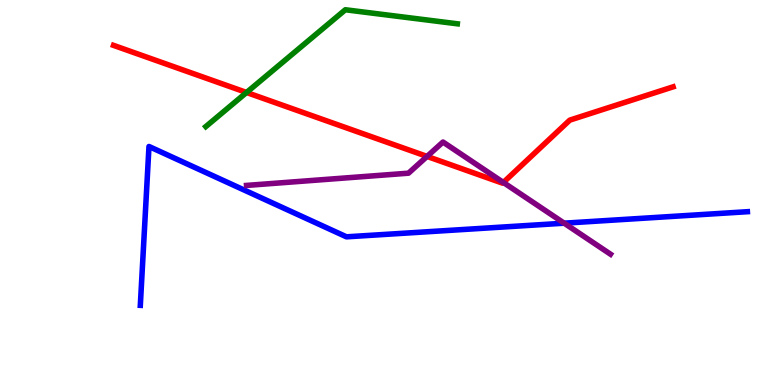[{'lines': ['blue', 'red'], 'intersections': []}, {'lines': ['green', 'red'], 'intersections': [{'x': 3.18, 'y': 7.6}]}, {'lines': ['purple', 'red'], 'intersections': [{'x': 5.51, 'y': 5.94}, {'x': 6.49, 'y': 5.26}]}, {'lines': ['blue', 'green'], 'intersections': []}, {'lines': ['blue', 'purple'], 'intersections': [{'x': 7.28, 'y': 4.2}]}, {'lines': ['green', 'purple'], 'intersections': []}]